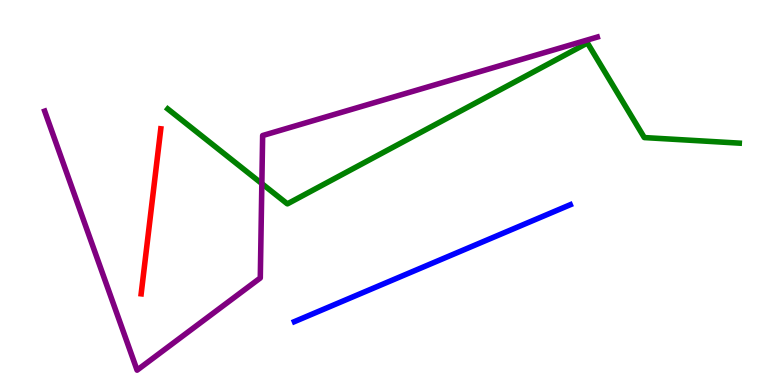[{'lines': ['blue', 'red'], 'intersections': []}, {'lines': ['green', 'red'], 'intersections': []}, {'lines': ['purple', 'red'], 'intersections': []}, {'lines': ['blue', 'green'], 'intersections': []}, {'lines': ['blue', 'purple'], 'intersections': []}, {'lines': ['green', 'purple'], 'intersections': [{'x': 3.38, 'y': 5.23}]}]